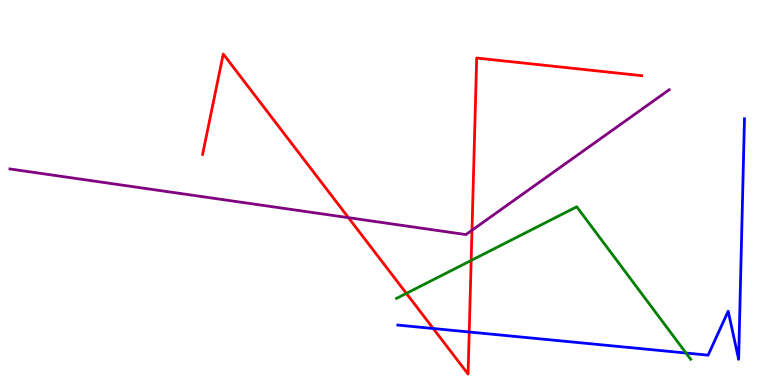[{'lines': ['blue', 'red'], 'intersections': [{'x': 5.59, 'y': 1.47}, {'x': 6.05, 'y': 1.38}]}, {'lines': ['green', 'red'], 'intersections': [{'x': 5.24, 'y': 2.38}, {'x': 6.08, 'y': 3.24}]}, {'lines': ['purple', 'red'], 'intersections': [{'x': 4.5, 'y': 4.35}, {'x': 6.09, 'y': 4.02}]}, {'lines': ['blue', 'green'], 'intersections': [{'x': 8.85, 'y': 0.831}]}, {'lines': ['blue', 'purple'], 'intersections': []}, {'lines': ['green', 'purple'], 'intersections': []}]